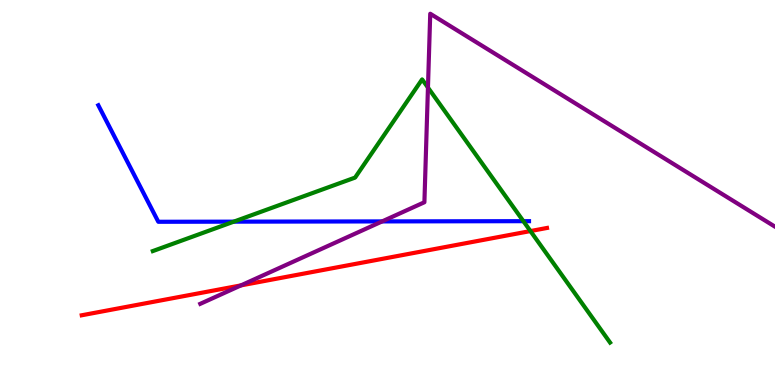[{'lines': ['blue', 'red'], 'intersections': []}, {'lines': ['green', 'red'], 'intersections': [{'x': 6.84, 'y': 4.0}]}, {'lines': ['purple', 'red'], 'intersections': [{'x': 3.11, 'y': 2.59}]}, {'lines': ['blue', 'green'], 'intersections': [{'x': 3.02, 'y': 4.24}, {'x': 6.75, 'y': 4.26}]}, {'lines': ['blue', 'purple'], 'intersections': [{'x': 4.93, 'y': 4.25}]}, {'lines': ['green', 'purple'], 'intersections': [{'x': 5.52, 'y': 7.73}]}]